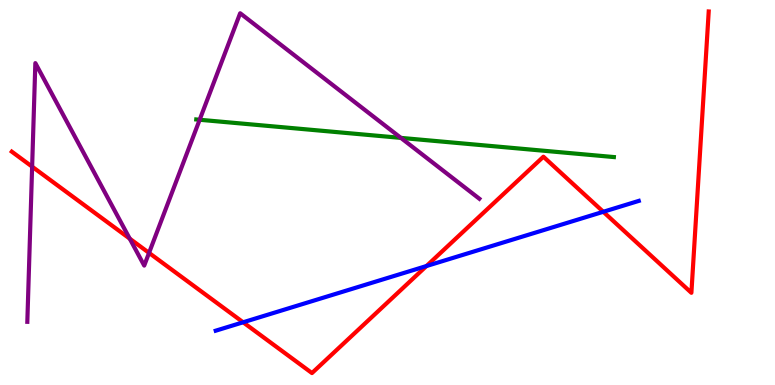[{'lines': ['blue', 'red'], 'intersections': [{'x': 3.14, 'y': 1.63}, {'x': 5.5, 'y': 3.09}, {'x': 7.78, 'y': 4.5}]}, {'lines': ['green', 'red'], 'intersections': []}, {'lines': ['purple', 'red'], 'intersections': [{'x': 0.415, 'y': 5.67}, {'x': 1.67, 'y': 3.8}, {'x': 1.92, 'y': 3.43}]}, {'lines': ['blue', 'green'], 'intersections': []}, {'lines': ['blue', 'purple'], 'intersections': []}, {'lines': ['green', 'purple'], 'intersections': [{'x': 2.58, 'y': 6.89}, {'x': 5.17, 'y': 6.42}]}]